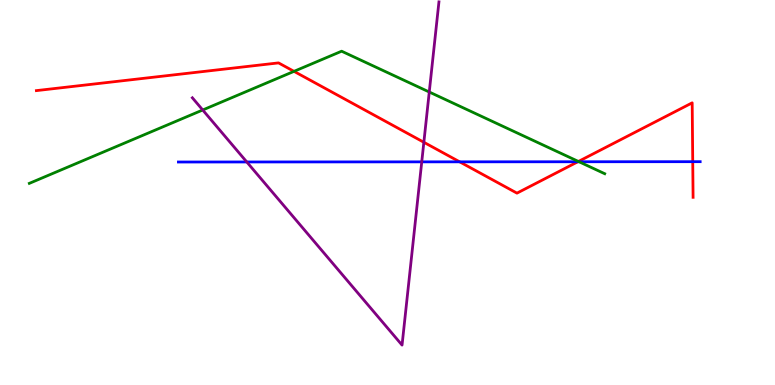[{'lines': ['blue', 'red'], 'intersections': [{'x': 5.93, 'y': 5.8}, {'x': 7.46, 'y': 5.8}, {'x': 8.94, 'y': 5.8}]}, {'lines': ['green', 'red'], 'intersections': [{'x': 3.79, 'y': 8.15}, {'x': 7.46, 'y': 5.81}]}, {'lines': ['purple', 'red'], 'intersections': [{'x': 5.47, 'y': 6.3}]}, {'lines': ['blue', 'green'], 'intersections': [{'x': 7.47, 'y': 5.8}]}, {'lines': ['blue', 'purple'], 'intersections': [{'x': 3.18, 'y': 5.79}, {'x': 5.44, 'y': 5.8}]}, {'lines': ['green', 'purple'], 'intersections': [{'x': 2.62, 'y': 7.14}, {'x': 5.54, 'y': 7.61}]}]